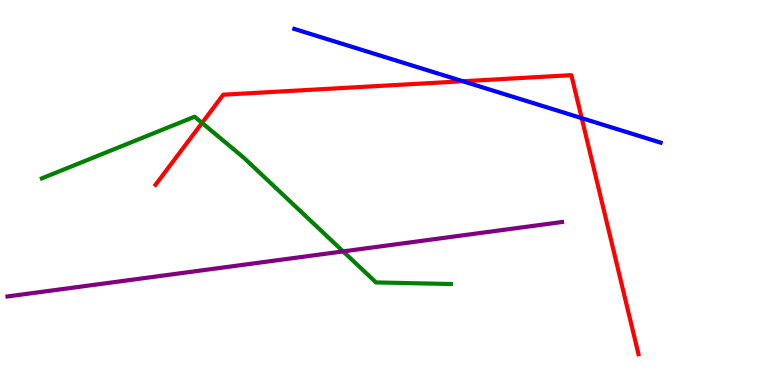[{'lines': ['blue', 'red'], 'intersections': [{'x': 5.97, 'y': 7.89}, {'x': 7.51, 'y': 6.93}]}, {'lines': ['green', 'red'], 'intersections': [{'x': 2.61, 'y': 6.81}]}, {'lines': ['purple', 'red'], 'intersections': []}, {'lines': ['blue', 'green'], 'intersections': []}, {'lines': ['blue', 'purple'], 'intersections': []}, {'lines': ['green', 'purple'], 'intersections': [{'x': 4.43, 'y': 3.47}]}]